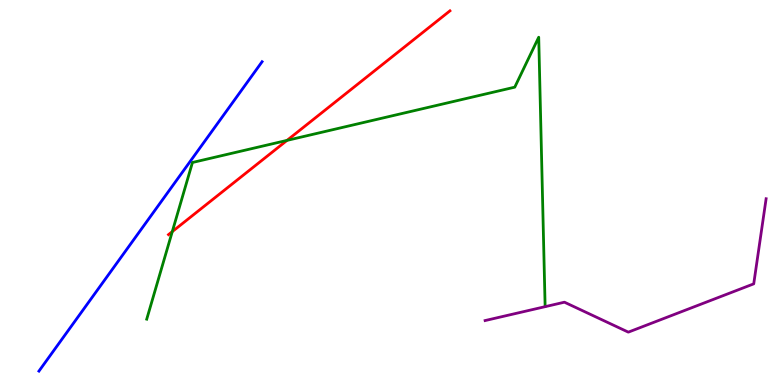[{'lines': ['blue', 'red'], 'intersections': []}, {'lines': ['green', 'red'], 'intersections': [{'x': 2.22, 'y': 3.98}, {'x': 3.7, 'y': 6.35}]}, {'lines': ['purple', 'red'], 'intersections': []}, {'lines': ['blue', 'green'], 'intersections': []}, {'lines': ['blue', 'purple'], 'intersections': []}, {'lines': ['green', 'purple'], 'intersections': []}]